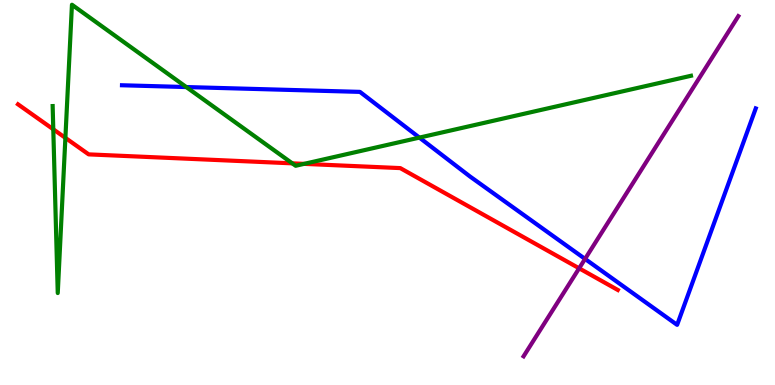[{'lines': ['blue', 'red'], 'intersections': []}, {'lines': ['green', 'red'], 'intersections': [{'x': 0.688, 'y': 6.64}, {'x': 0.844, 'y': 6.42}, {'x': 3.77, 'y': 5.76}, {'x': 3.92, 'y': 5.74}]}, {'lines': ['purple', 'red'], 'intersections': [{'x': 7.47, 'y': 3.03}]}, {'lines': ['blue', 'green'], 'intersections': [{'x': 2.4, 'y': 7.74}, {'x': 5.41, 'y': 6.43}]}, {'lines': ['blue', 'purple'], 'intersections': [{'x': 7.55, 'y': 3.27}]}, {'lines': ['green', 'purple'], 'intersections': []}]